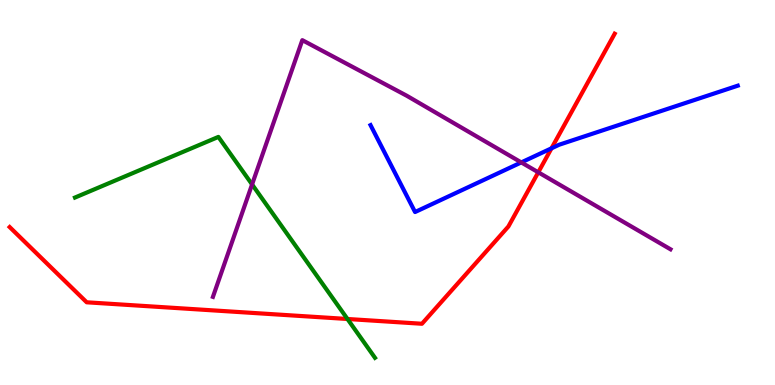[{'lines': ['blue', 'red'], 'intersections': [{'x': 7.12, 'y': 6.15}]}, {'lines': ['green', 'red'], 'intersections': [{'x': 4.48, 'y': 1.71}]}, {'lines': ['purple', 'red'], 'intersections': [{'x': 6.95, 'y': 5.52}]}, {'lines': ['blue', 'green'], 'intersections': []}, {'lines': ['blue', 'purple'], 'intersections': [{'x': 6.73, 'y': 5.78}]}, {'lines': ['green', 'purple'], 'intersections': [{'x': 3.25, 'y': 5.21}]}]